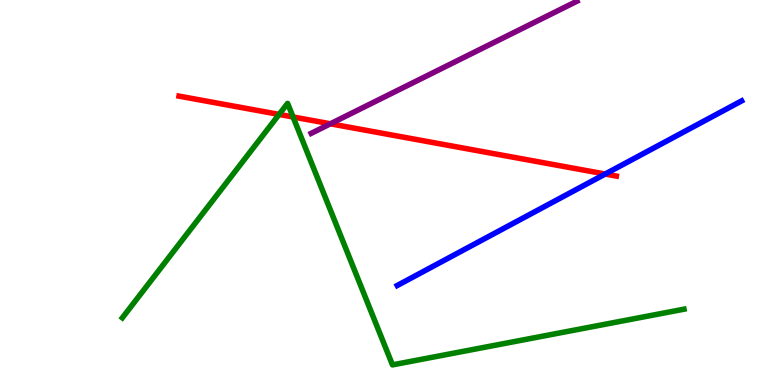[{'lines': ['blue', 'red'], 'intersections': [{'x': 7.81, 'y': 5.48}]}, {'lines': ['green', 'red'], 'intersections': [{'x': 3.6, 'y': 7.03}, {'x': 3.78, 'y': 6.96}]}, {'lines': ['purple', 'red'], 'intersections': [{'x': 4.26, 'y': 6.78}]}, {'lines': ['blue', 'green'], 'intersections': []}, {'lines': ['blue', 'purple'], 'intersections': []}, {'lines': ['green', 'purple'], 'intersections': []}]